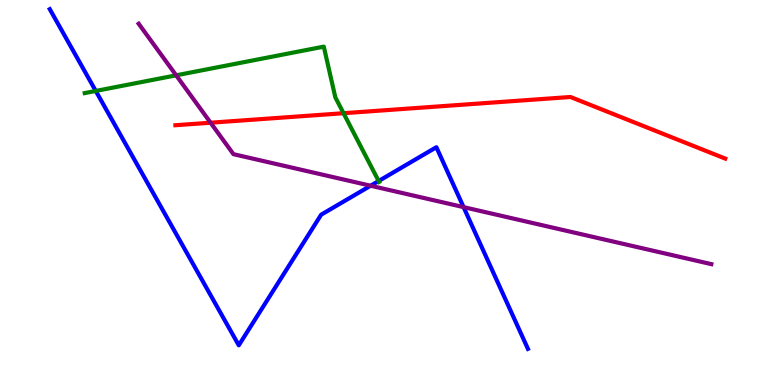[{'lines': ['blue', 'red'], 'intersections': []}, {'lines': ['green', 'red'], 'intersections': [{'x': 4.43, 'y': 7.06}]}, {'lines': ['purple', 'red'], 'intersections': [{'x': 2.72, 'y': 6.81}]}, {'lines': ['blue', 'green'], 'intersections': [{'x': 1.24, 'y': 7.64}, {'x': 4.89, 'y': 5.3}]}, {'lines': ['blue', 'purple'], 'intersections': [{'x': 4.78, 'y': 5.18}, {'x': 5.98, 'y': 4.62}]}, {'lines': ['green', 'purple'], 'intersections': [{'x': 2.27, 'y': 8.04}]}]